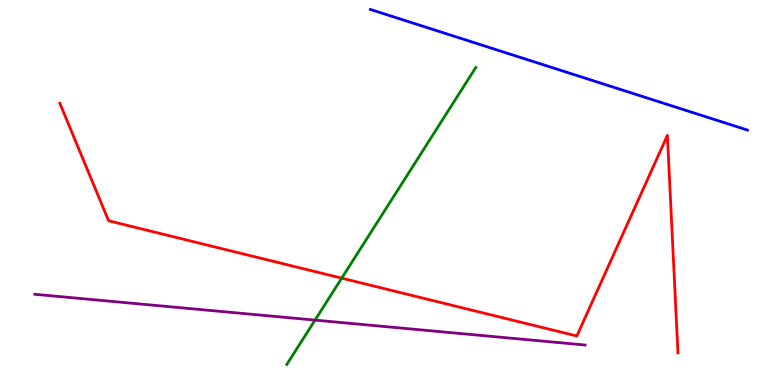[{'lines': ['blue', 'red'], 'intersections': []}, {'lines': ['green', 'red'], 'intersections': [{'x': 4.41, 'y': 2.78}]}, {'lines': ['purple', 'red'], 'intersections': []}, {'lines': ['blue', 'green'], 'intersections': []}, {'lines': ['blue', 'purple'], 'intersections': []}, {'lines': ['green', 'purple'], 'intersections': [{'x': 4.06, 'y': 1.69}]}]